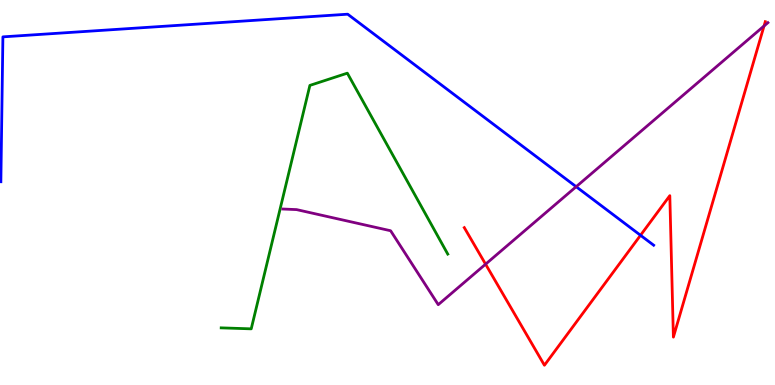[{'lines': ['blue', 'red'], 'intersections': [{'x': 8.26, 'y': 3.89}]}, {'lines': ['green', 'red'], 'intersections': []}, {'lines': ['purple', 'red'], 'intersections': [{'x': 6.27, 'y': 3.14}, {'x': 9.86, 'y': 9.33}]}, {'lines': ['blue', 'green'], 'intersections': []}, {'lines': ['blue', 'purple'], 'intersections': [{'x': 7.43, 'y': 5.15}]}, {'lines': ['green', 'purple'], 'intersections': []}]